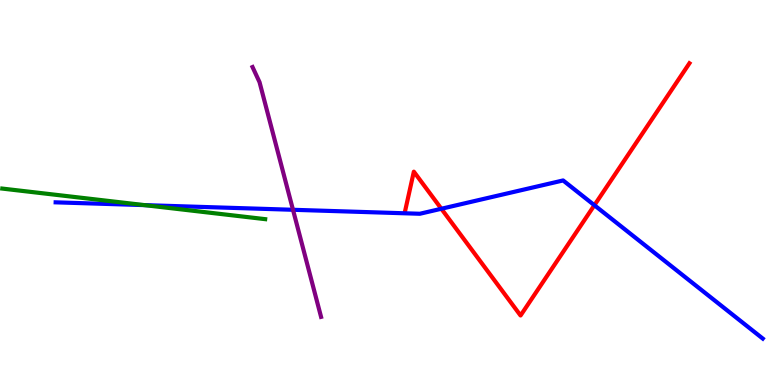[{'lines': ['blue', 'red'], 'intersections': [{'x': 5.69, 'y': 4.58}, {'x': 7.67, 'y': 4.67}]}, {'lines': ['green', 'red'], 'intersections': []}, {'lines': ['purple', 'red'], 'intersections': []}, {'lines': ['blue', 'green'], 'intersections': [{'x': 1.86, 'y': 4.67}]}, {'lines': ['blue', 'purple'], 'intersections': [{'x': 3.78, 'y': 4.55}]}, {'lines': ['green', 'purple'], 'intersections': []}]